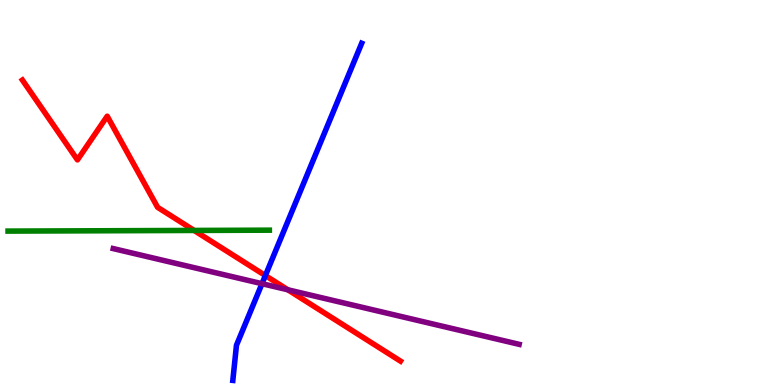[{'lines': ['blue', 'red'], 'intersections': [{'x': 3.42, 'y': 2.84}]}, {'lines': ['green', 'red'], 'intersections': [{'x': 2.5, 'y': 4.01}]}, {'lines': ['purple', 'red'], 'intersections': [{'x': 3.71, 'y': 2.47}]}, {'lines': ['blue', 'green'], 'intersections': []}, {'lines': ['blue', 'purple'], 'intersections': [{'x': 3.38, 'y': 2.63}]}, {'lines': ['green', 'purple'], 'intersections': []}]